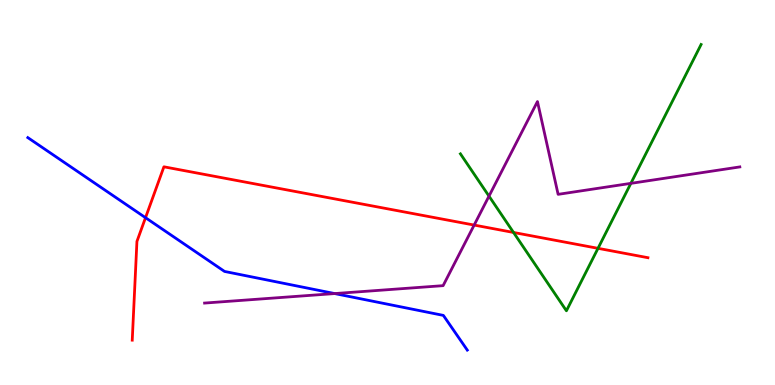[{'lines': ['blue', 'red'], 'intersections': [{'x': 1.88, 'y': 4.35}]}, {'lines': ['green', 'red'], 'intersections': [{'x': 6.63, 'y': 3.96}, {'x': 7.72, 'y': 3.55}]}, {'lines': ['purple', 'red'], 'intersections': [{'x': 6.12, 'y': 4.15}]}, {'lines': ['blue', 'green'], 'intersections': []}, {'lines': ['blue', 'purple'], 'intersections': [{'x': 4.32, 'y': 2.37}]}, {'lines': ['green', 'purple'], 'intersections': [{'x': 6.31, 'y': 4.91}, {'x': 8.14, 'y': 5.24}]}]